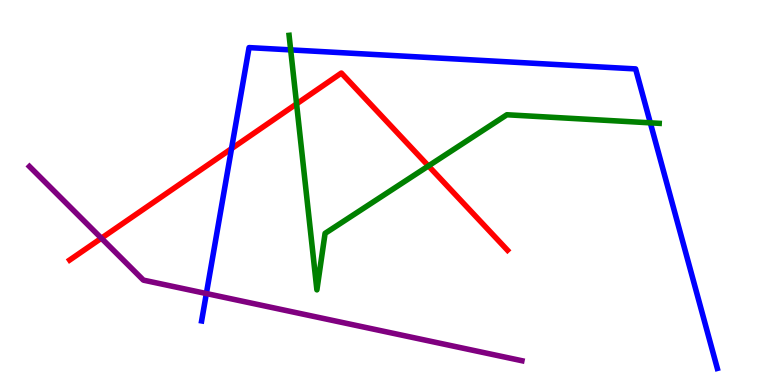[{'lines': ['blue', 'red'], 'intersections': [{'x': 2.99, 'y': 6.14}]}, {'lines': ['green', 'red'], 'intersections': [{'x': 3.83, 'y': 7.3}, {'x': 5.53, 'y': 5.69}]}, {'lines': ['purple', 'red'], 'intersections': [{'x': 1.31, 'y': 3.81}]}, {'lines': ['blue', 'green'], 'intersections': [{'x': 3.75, 'y': 8.7}, {'x': 8.39, 'y': 6.81}]}, {'lines': ['blue', 'purple'], 'intersections': [{'x': 2.66, 'y': 2.38}]}, {'lines': ['green', 'purple'], 'intersections': []}]